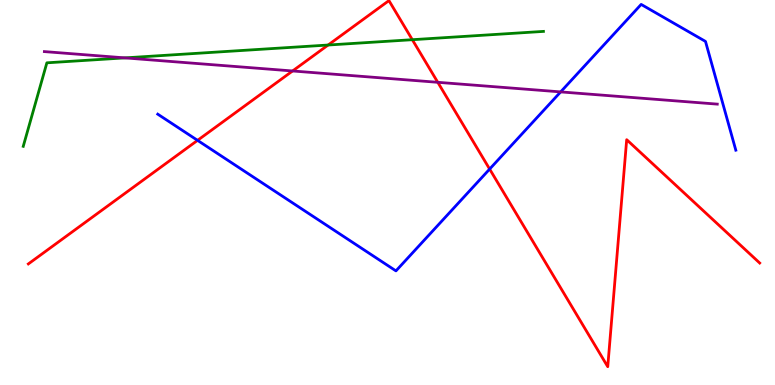[{'lines': ['blue', 'red'], 'intersections': [{'x': 2.55, 'y': 6.35}, {'x': 6.32, 'y': 5.61}]}, {'lines': ['green', 'red'], 'intersections': [{'x': 4.23, 'y': 8.83}, {'x': 5.32, 'y': 8.97}]}, {'lines': ['purple', 'red'], 'intersections': [{'x': 3.78, 'y': 8.16}, {'x': 5.65, 'y': 7.86}]}, {'lines': ['blue', 'green'], 'intersections': []}, {'lines': ['blue', 'purple'], 'intersections': [{'x': 7.23, 'y': 7.61}]}, {'lines': ['green', 'purple'], 'intersections': [{'x': 1.61, 'y': 8.5}]}]